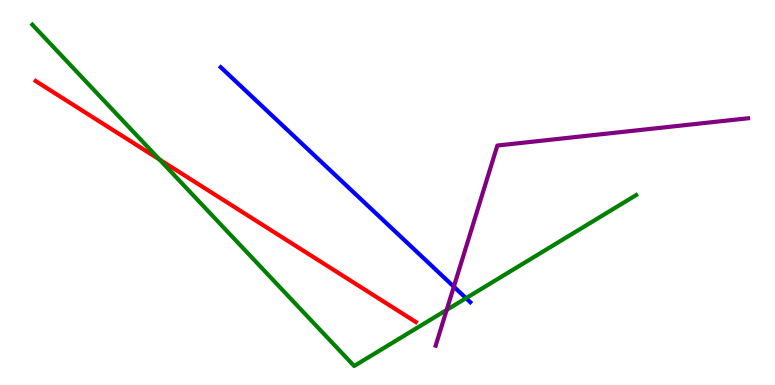[{'lines': ['blue', 'red'], 'intersections': []}, {'lines': ['green', 'red'], 'intersections': [{'x': 2.06, 'y': 5.86}]}, {'lines': ['purple', 'red'], 'intersections': []}, {'lines': ['blue', 'green'], 'intersections': [{'x': 6.01, 'y': 2.26}]}, {'lines': ['blue', 'purple'], 'intersections': [{'x': 5.86, 'y': 2.55}]}, {'lines': ['green', 'purple'], 'intersections': [{'x': 5.76, 'y': 1.95}]}]